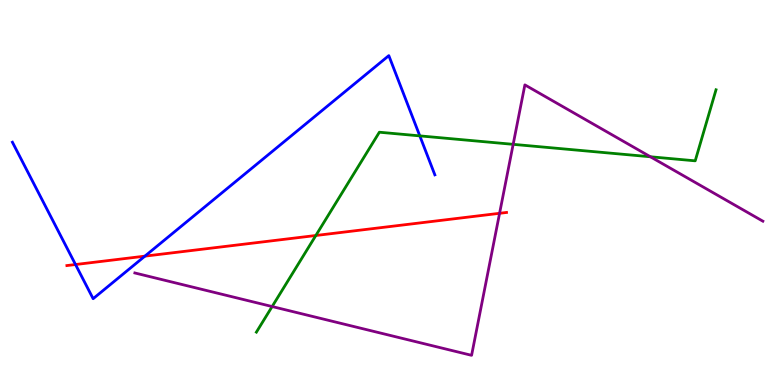[{'lines': ['blue', 'red'], 'intersections': [{'x': 0.974, 'y': 3.13}, {'x': 1.87, 'y': 3.35}]}, {'lines': ['green', 'red'], 'intersections': [{'x': 4.08, 'y': 3.88}]}, {'lines': ['purple', 'red'], 'intersections': [{'x': 6.45, 'y': 4.46}]}, {'lines': ['blue', 'green'], 'intersections': [{'x': 5.42, 'y': 6.47}]}, {'lines': ['blue', 'purple'], 'intersections': []}, {'lines': ['green', 'purple'], 'intersections': [{'x': 3.51, 'y': 2.04}, {'x': 6.62, 'y': 6.25}, {'x': 8.39, 'y': 5.93}]}]